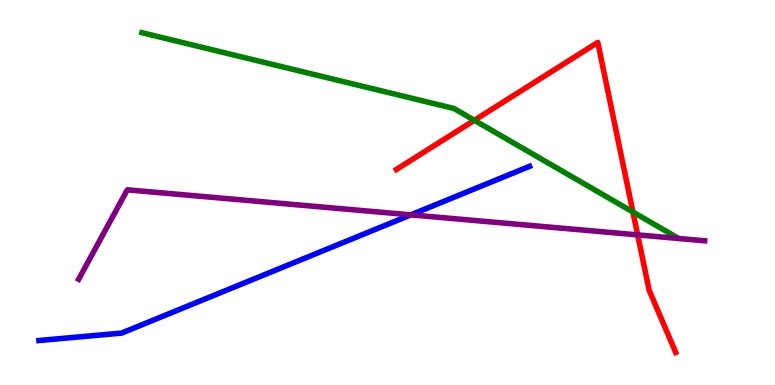[{'lines': ['blue', 'red'], 'intersections': []}, {'lines': ['green', 'red'], 'intersections': [{'x': 6.12, 'y': 6.88}, {'x': 8.17, 'y': 4.49}]}, {'lines': ['purple', 'red'], 'intersections': [{'x': 8.23, 'y': 3.9}]}, {'lines': ['blue', 'green'], 'intersections': []}, {'lines': ['blue', 'purple'], 'intersections': [{'x': 5.3, 'y': 4.42}]}, {'lines': ['green', 'purple'], 'intersections': []}]